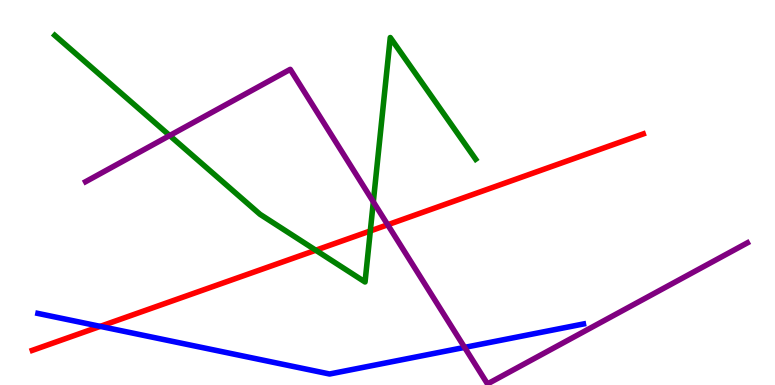[{'lines': ['blue', 'red'], 'intersections': [{'x': 1.29, 'y': 1.52}]}, {'lines': ['green', 'red'], 'intersections': [{'x': 4.07, 'y': 3.5}, {'x': 4.78, 'y': 4.0}]}, {'lines': ['purple', 'red'], 'intersections': [{'x': 5.0, 'y': 4.16}]}, {'lines': ['blue', 'green'], 'intersections': []}, {'lines': ['blue', 'purple'], 'intersections': [{'x': 5.99, 'y': 0.977}]}, {'lines': ['green', 'purple'], 'intersections': [{'x': 2.19, 'y': 6.48}, {'x': 4.82, 'y': 4.76}]}]